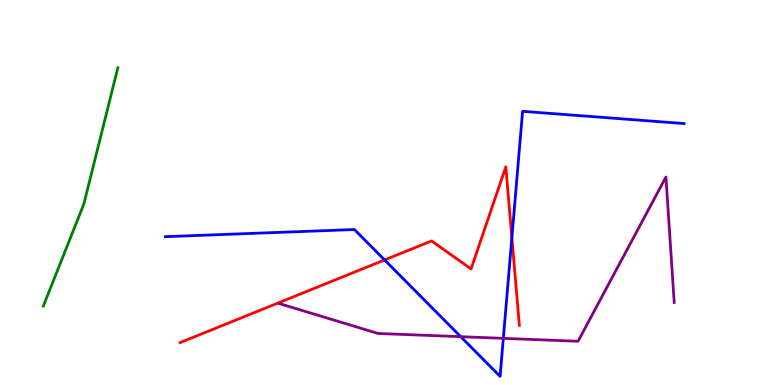[{'lines': ['blue', 'red'], 'intersections': [{'x': 4.96, 'y': 3.25}, {'x': 6.6, 'y': 3.83}]}, {'lines': ['green', 'red'], 'intersections': []}, {'lines': ['purple', 'red'], 'intersections': []}, {'lines': ['blue', 'green'], 'intersections': []}, {'lines': ['blue', 'purple'], 'intersections': [{'x': 5.94, 'y': 1.25}, {'x': 6.49, 'y': 1.21}]}, {'lines': ['green', 'purple'], 'intersections': []}]